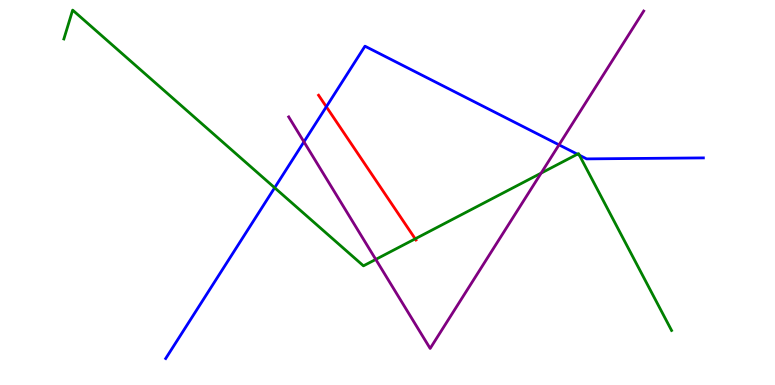[{'lines': ['blue', 'red'], 'intersections': [{'x': 4.21, 'y': 7.23}]}, {'lines': ['green', 'red'], 'intersections': [{'x': 5.36, 'y': 3.8}]}, {'lines': ['purple', 'red'], 'intersections': []}, {'lines': ['blue', 'green'], 'intersections': [{'x': 3.54, 'y': 5.12}, {'x': 7.45, 'y': 6.0}, {'x': 7.48, 'y': 5.97}]}, {'lines': ['blue', 'purple'], 'intersections': [{'x': 3.92, 'y': 6.32}, {'x': 7.21, 'y': 6.24}]}, {'lines': ['green', 'purple'], 'intersections': [{'x': 4.85, 'y': 3.26}, {'x': 6.98, 'y': 5.5}]}]